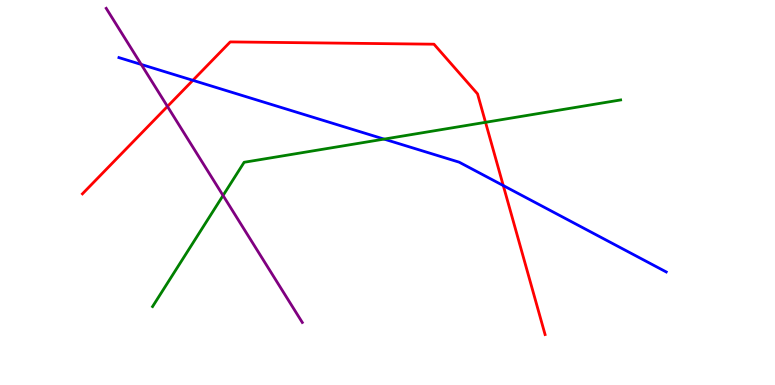[{'lines': ['blue', 'red'], 'intersections': [{'x': 2.49, 'y': 7.91}, {'x': 6.49, 'y': 5.18}]}, {'lines': ['green', 'red'], 'intersections': [{'x': 6.26, 'y': 6.82}]}, {'lines': ['purple', 'red'], 'intersections': [{'x': 2.16, 'y': 7.24}]}, {'lines': ['blue', 'green'], 'intersections': [{'x': 4.96, 'y': 6.39}]}, {'lines': ['blue', 'purple'], 'intersections': [{'x': 1.82, 'y': 8.33}]}, {'lines': ['green', 'purple'], 'intersections': [{'x': 2.88, 'y': 4.92}]}]